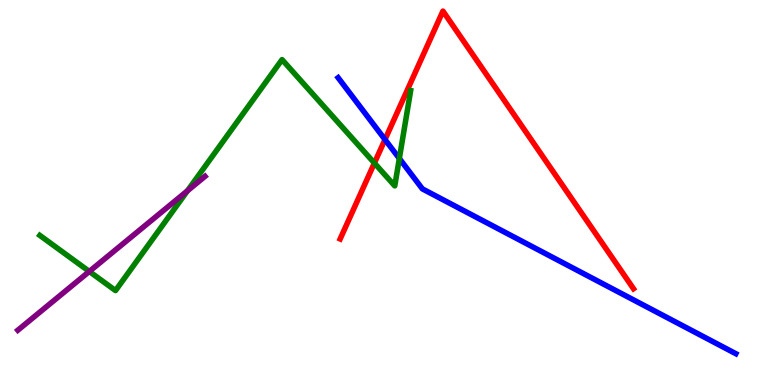[{'lines': ['blue', 'red'], 'intersections': [{'x': 4.97, 'y': 6.38}]}, {'lines': ['green', 'red'], 'intersections': [{'x': 4.83, 'y': 5.76}]}, {'lines': ['purple', 'red'], 'intersections': []}, {'lines': ['blue', 'green'], 'intersections': [{'x': 5.15, 'y': 5.88}]}, {'lines': ['blue', 'purple'], 'intersections': []}, {'lines': ['green', 'purple'], 'intersections': [{'x': 1.15, 'y': 2.95}, {'x': 2.42, 'y': 5.04}]}]